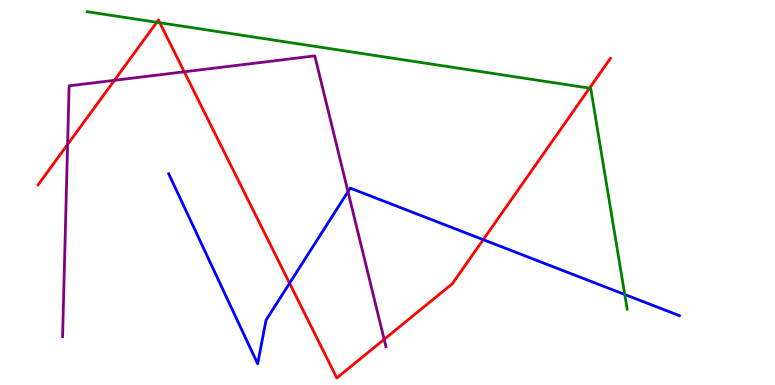[{'lines': ['blue', 'red'], 'intersections': [{'x': 3.74, 'y': 2.64}, {'x': 6.24, 'y': 3.77}]}, {'lines': ['green', 'red'], 'intersections': [{'x': 2.02, 'y': 9.42}, {'x': 2.06, 'y': 9.41}, {'x': 7.61, 'y': 7.71}]}, {'lines': ['purple', 'red'], 'intersections': [{'x': 0.872, 'y': 6.25}, {'x': 1.48, 'y': 7.91}, {'x': 2.38, 'y': 8.14}, {'x': 4.96, 'y': 1.19}]}, {'lines': ['blue', 'green'], 'intersections': [{'x': 8.06, 'y': 2.35}]}, {'lines': ['blue', 'purple'], 'intersections': [{'x': 4.49, 'y': 5.02}]}, {'lines': ['green', 'purple'], 'intersections': []}]